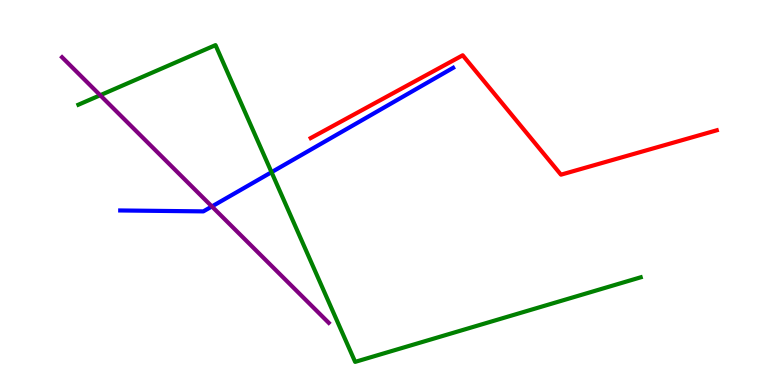[{'lines': ['blue', 'red'], 'intersections': []}, {'lines': ['green', 'red'], 'intersections': []}, {'lines': ['purple', 'red'], 'intersections': []}, {'lines': ['blue', 'green'], 'intersections': [{'x': 3.5, 'y': 5.53}]}, {'lines': ['blue', 'purple'], 'intersections': [{'x': 2.73, 'y': 4.64}]}, {'lines': ['green', 'purple'], 'intersections': [{'x': 1.29, 'y': 7.53}]}]